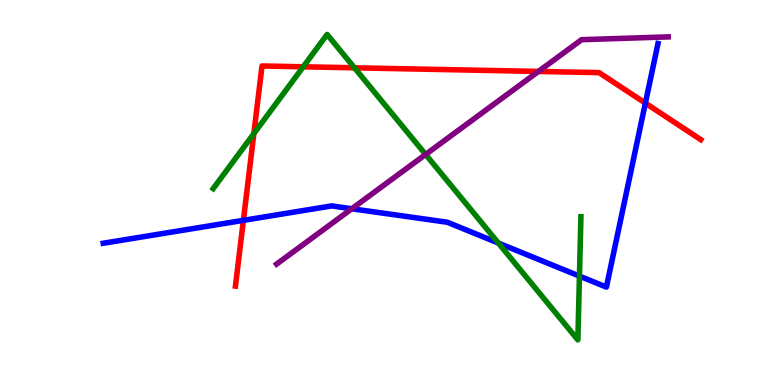[{'lines': ['blue', 'red'], 'intersections': [{'x': 3.14, 'y': 4.28}, {'x': 8.33, 'y': 7.32}]}, {'lines': ['green', 'red'], 'intersections': [{'x': 3.28, 'y': 6.53}, {'x': 3.91, 'y': 8.27}, {'x': 4.57, 'y': 8.24}]}, {'lines': ['purple', 'red'], 'intersections': [{'x': 6.95, 'y': 8.14}]}, {'lines': ['blue', 'green'], 'intersections': [{'x': 6.43, 'y': 3.69}, {'x': 7.48, 'y': 2.83}]}, {'lines': ['blue', 'purple'], 'intersections': [{'x': 4.54, 'y': 4.58}]}, {'lines': ['green', 'purple'], 'intersections': [{'x': 5.49, 'y': 5.99}]}]